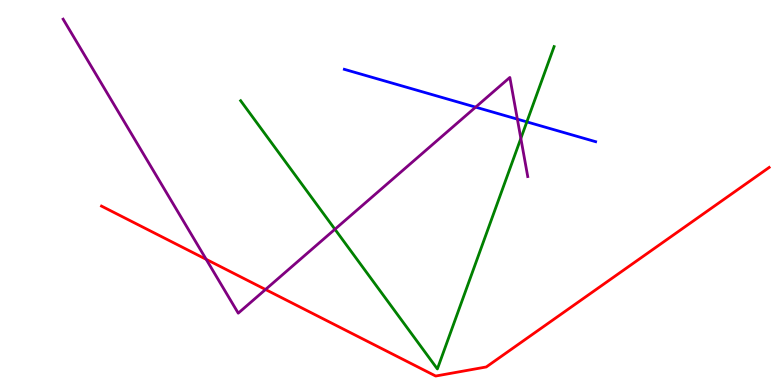[{'lines': ['blue', 'red'], 'intersections': []}, {'lines': ['green', 'red'], 'intersections': []}, {'lines': ['purple', 'red'], 'intersections': [{'x': 2.66, 'y': 3.26}, {'x': 3.43, 'y': 2.48}]}, {'lines': ['blue', 'green'], 'intersections': [{'x': 6.8, 'y': 6.83}]}, {'lines': ['blue', 'purple'], 'intersections': [{'x': 6.14, 'y': 7.22}, {'x': 6.68, 'y': 6.91}]}, {'lines': ['green', 'purple'], 'intersections': [{'x': 4.32, 'y': 4.05}, {'x': 6.72, 'y': 6.4}]}]